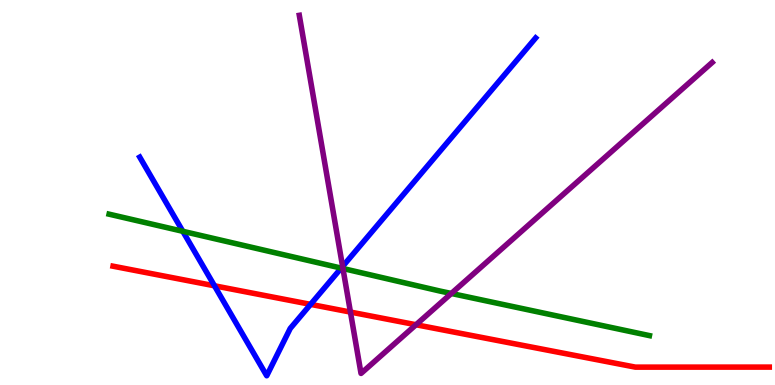[{'lines': ['blue', 'red'], 'intersections': [{'x': 2.77, 'y': 2.58}, {'x': 4.01, 'y': 2.09}]}, {'lines': ['green', 'red'], 'intersections': []}, {'lines': ['purple', 'red'], 'intersections': [{'x': 4.52, 'y': 1.89}, {'x': 5.37, 'y': 1.57}]}, {'lines': ['blue', 'green'], 'intersections': [{'x': 2.36, 'y': 3.99}, {'x': 4.4, 'y': 3.04}]}, {'lines': ['blue', 'purple'], 'intersections': [{'x': 4.42, 'y': 3.08}]}, {'lines': ['green', 'purple'], 'intersections': [{'x': 4.43, 'y': 3.03}, {'x': 5.82, 'y': 2.38}]}]